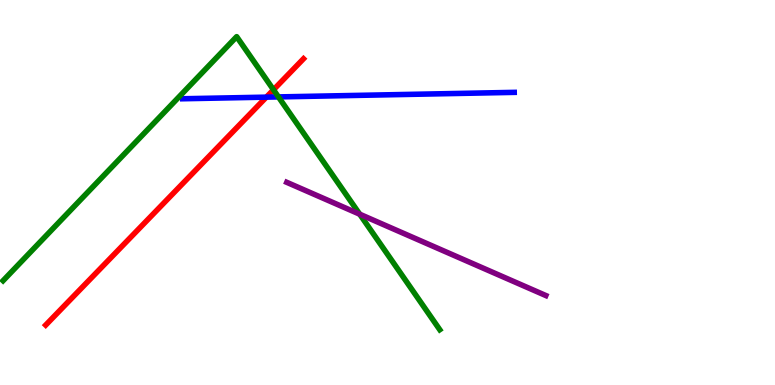[{'lines': ['blue', 'red'], 'intersections': [{'x': 3.44, 'y': 7.48}]}, {'lines': ['green', 'red'], 'intersections': [{'x': 3.53, 'y': 7.67}]}, {'lines': ['purple', 'red'], 'intersections': []}, {'lines': ['blue', 'green'], 'intersections': [{'x': 3.59, 'y': 7.48}]}, {'lines': ['blue', 'purple'], 'intersections': []}, {'lines': ['green', 'purple'], 'intersections': [{'x': 4.64, 'y': 4.44}]}]